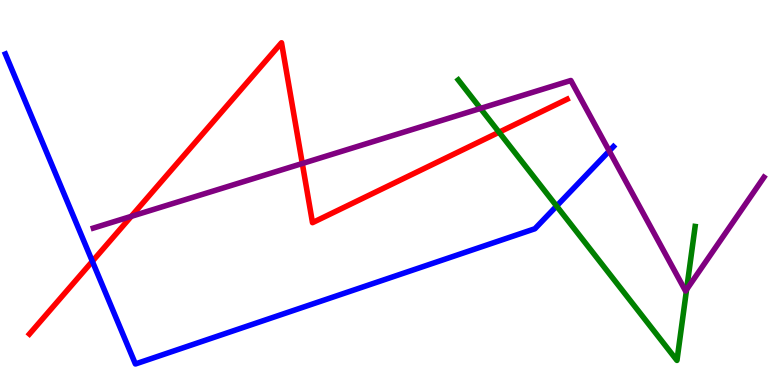[{'lines': ['blue', 'red'], 'intersections': [{'x': 1.19, 'y': 3.21}]}, {'lines': ['green', 'red'], 'intersections': [{'x': 6.44, 'y': 6.57}]}, {'lines': ['purple', 'red'], 'intersections': [{'x': 1.69, 'y': 4.38}, {'x': 3.9, 'y': 5.75}]}, {'lines': ['blue', 'green'], 'intersections': [{'x': 7.18, 'y': 4.65}]}, {'lines': ['blue', 'purple'], 'intersections': [{'x': 7.86, 'y': 6.08}]}, {'lines': ['green', 'purple'], 'intersections': [{'x': 6.2, 'y': 7.18}, {'x': 8.86, 'y': 2.48}]}]